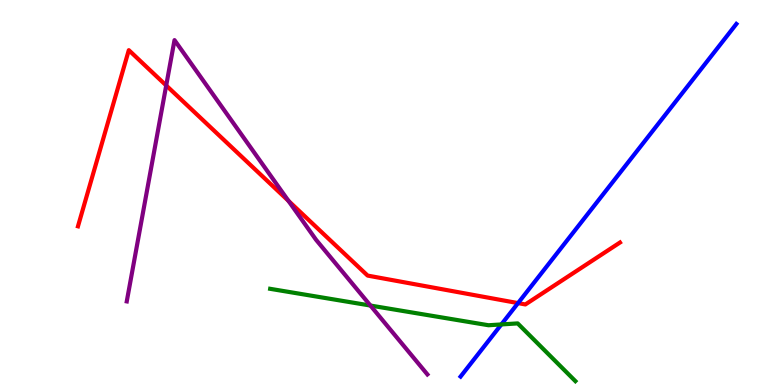[{'lines': ['blue', 'red'], 'intersections': [{'x': 6.68, 'y': 2.13}]}, {'lines': ['green', 'red'], 'intersections': []}, {'lines': ['purple', 'red'], 'intersections': [{'x': 2.14, 'y': 7.78}, {'x': 3.72, 'y': 4.78}]}, {'lines': ['blue', 'green'], 'intersections': [{'x': 6.47, 'y': 1.57}]}, {'lines': ['blue', 'purple'], 'intersections': []}, {'lines': ['green', 'purple'], 'intersections': [{'x': 4.78, 'y': 2.06}]}]